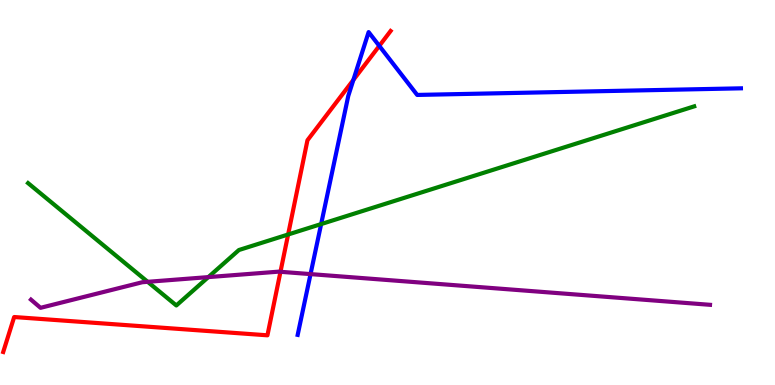[{'lines': ['blue', 'red'], 'intersections': [{'x': 4.56, 'y': 7.92}, {'x': 4.89, 'y': 8.81}]}, {'lines': ['green', 'red'], 'intersections': [{'x': 3.72, 'y': 3.91}]}, {'lines': ['purple', 'red'], 'intersections': [{'x': 3.62, 'y': 2.94}]}, {'lines': ['blue', 'green'], 'intersections': [{'x': 4.14, 'y': 4.18}]}, {'lines': ['blue', 'purple'], 'intersections': [{'x': 4.01, 'y': 2.88}]}, {'lines': ['green', 'purple'], 'intersections': [{'x': 1.91, 'y': 2.68}, {'x': 2.69, 'y': 2.8}]}]